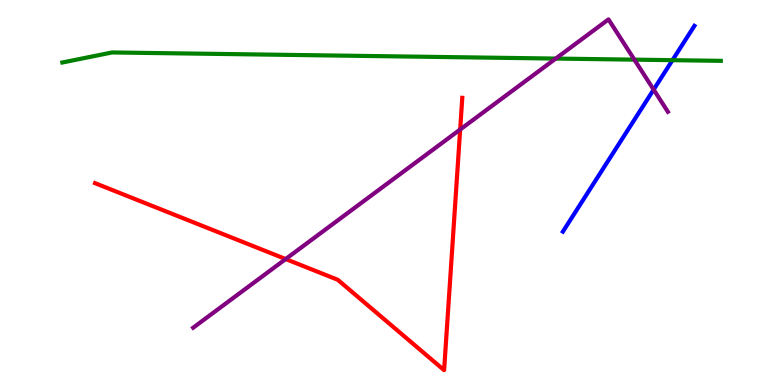[{'lines': ['blue', 'red'], 'intersections': []}, {'lines': ['green', 'red'], 'intersections': []}, {'lines': ['purple', 'red'], 'intersections': [{'x': 3.69, 'y': 3.27}, {'x': 5.94, 'y': 6.64}]}, {'lines': ['blue', 'green'], 'intersections': [{'x': 8.68, 'y': 8.44}]}, {'lines': ['blue', 'purple'], 'intersections': [{'x': 8.43, 'y': 7.67}]}, {'lines': ['green', 'purple'], 'intersections': [{'x': 7.17, 'y': 8.48}, {'x': 8.19, 'y': 8.45}]}]